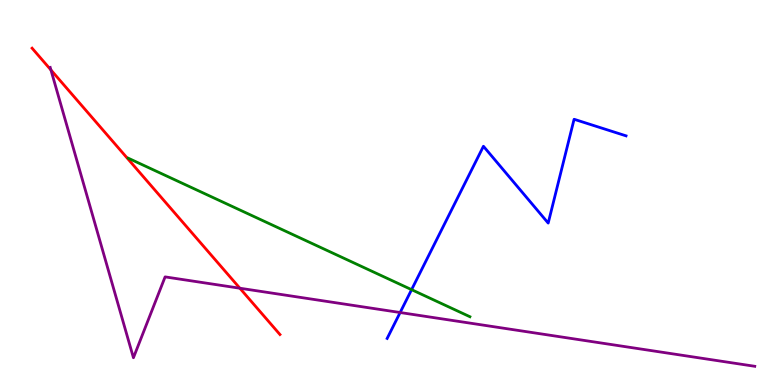[{'lines': ['blue', 'red'], 'intersections': []}, {'lines': ['green', 'red'], 'intersections': []}, {'lines': ['purple', 'red'], 'intersections': [{'x': 0.657, 'y': 8.18}, {'x': 3.1, 'y': 2.51}]}, {'lines': ['blue', 'green'], 'intersections': [{'x': 5.31, 'y': 2.48}]}, {'lines': ['blue', 'purple'], 'intersections': [{'x': 5.16, 'y': 1.88}]}, {'lines': ['green', 'purple'], 'intersections': []}]